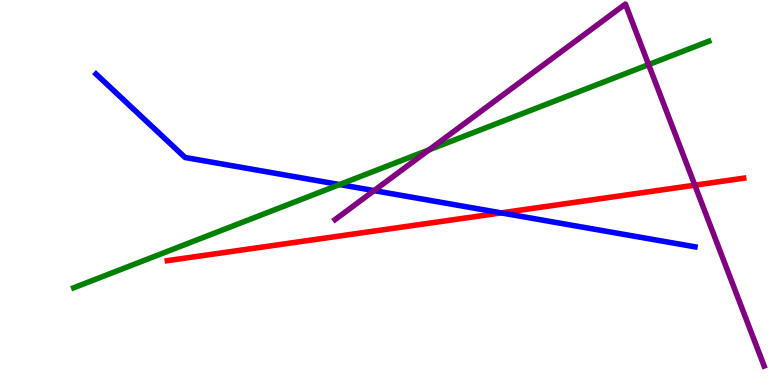[{'lines': ['blue', 'red'], 'intersections': [{'x': 6.47, 'y': 4.47}]}, {'lines': ['green', 'red'], 'intersections': []}, {'lines': ['purple', 'red'], 'intersections': [{'x': 8.97, 'y': 5.19}]}, {'lines': ['blue', 'green'], 'intersections': [{'x': 4.38, 'y': 5.21}]}, {'lines': ['blue', 'purple'], 'intersections': [{'x': 4.83, 'y': 5.05}]}, {'lines': ['green', 'purple'], 'intersections': [{'x': 5.54, 'y': 6.11}, {'x': 8.37, 'y': 8.32}]}]